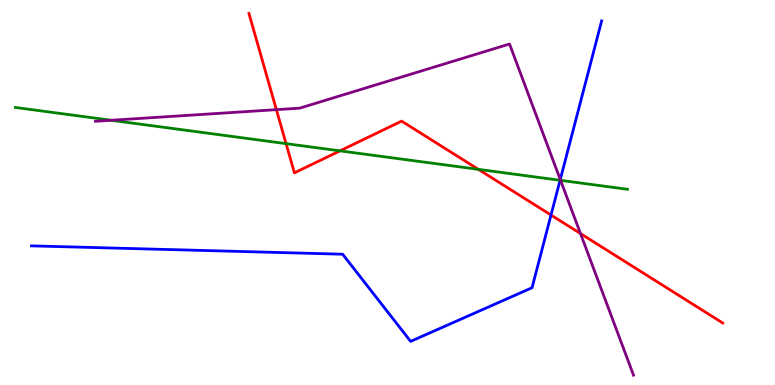[{'lines': ['blue', 'red'], 'intersections': [{'x': 7.11, 'y': 4.41}]}, {'lines': ['green', 'red'], 'intersections': [{'x': 3.69, 'y': 6.27}, {'x': 4.39, 'y': 6.08}, {'x': 6.17, 'y': 5.6}]}, {'lines': ['purple', 'red'], 'intersections': [{'x': 3.57, 'y': 7.15}, {'x': 7.49, 'y': 3.93}]}, {'lines': ['blue', 'green'], 'intersections': [{'x': 7.23, 'y': 5.32}]}, {'lines': ['blue', 'purple'], 'intersections': [{'x': 7.23, 'y': 5.34}]}, {'lines': ['green', 'purple'], 'intersections': [{'x': 1.43, 'y': 6.88}, {'x': 7.23, 'y': 5.32}]}]